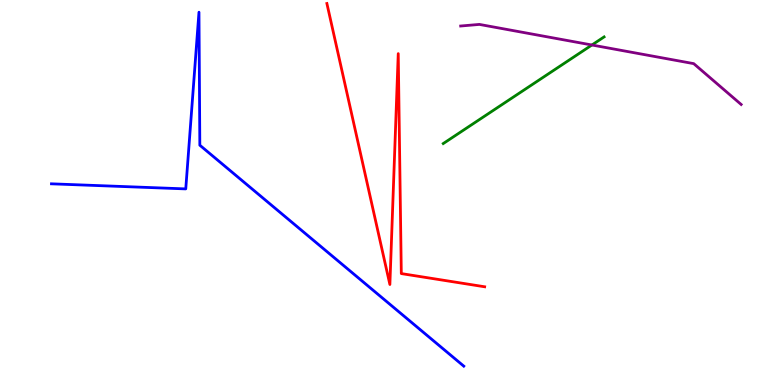[{'lines': ['blue', 'red'], 'intersections': []}, {'lines': ['green', 'red'], 'intersections': []}, {'lines': ['purple', 'red'], 'intersections': []}, {'lines': ['blue', 'green'], 'intersections': []}, {'lines': ['blue', 'purple'], 'intersections': []}, {'lines': ['green', 'purple'], 'intersections': [{'x': 7.64, 'y': 8.83}]}]